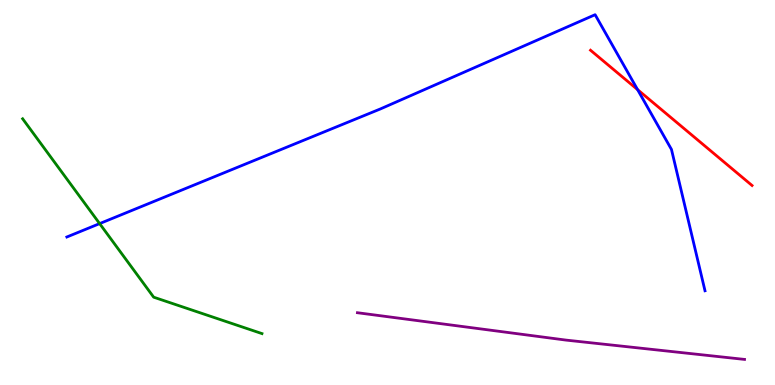[{'lines': ['blue', 'red'], 'intersections': [{'x': 8.23, 'y': 7.67}]}, {'lines': ['green', 'red'], 'intersections': []}, {'lines': ['purple', 'red'], 'intersections': []}, {'lines': ['blue', 'green'], 'intersections': [{'x': 1.29, 'y': 4.19}]}, {'lines': ['blue', 'purple'], 'intersections': []}, {'lines': ['green', 'purple'], 'intersections': []}]